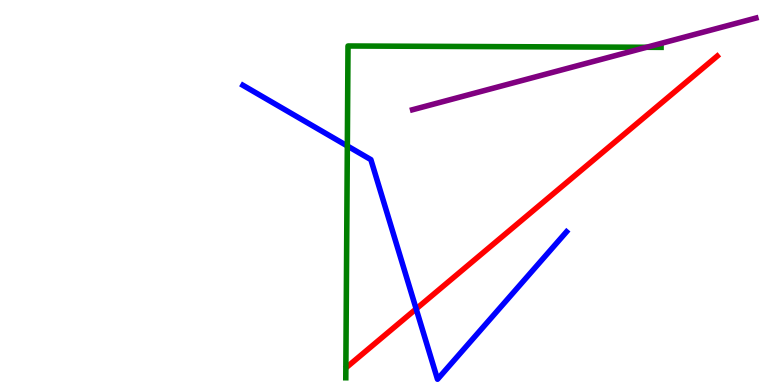[{'lines': ['blue', 'red'], 'intersections': [{'x': 5.37, 'y': 1.98}]}, {'lines': ['green', 'red'], 'intersections': []}, {'lines': ['purple', 'red'], 'intersections': []}, {'lines': ['blue', 'green'], 'intersections': [{'x': 4.48, 'y': 6.21}]}, {'lines': ['blue', 'purple'], 'intersections': []}, {'lines': ['green', 'purple'], 'intersections': [{'x': 8.34, 'y': 8.77}]}]